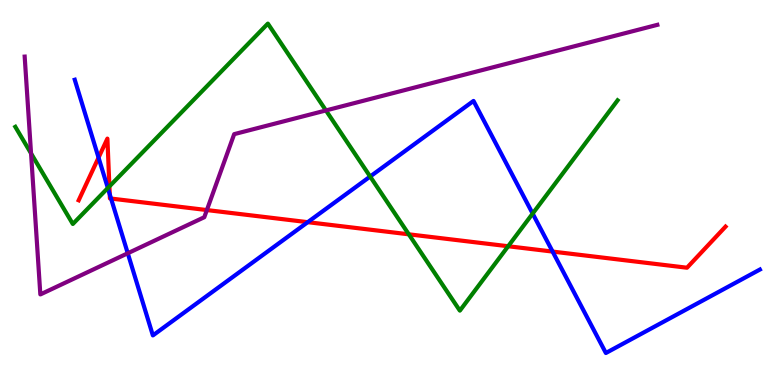[{'lines': ['blue', 'red'], 'intersections': [{'x': 1.27, 'y': 5.91}, {'x': 1.42, 'y': 4.96}, {'x': 1.43, 'y': 4.84}, {'x': 3.97, 'y': 4.23}, {'x': 7.13, 'y': 3.47}]}, {'lines': ['green', 'red'], 'intersections': [{'x': 1.41, 'y': 5.16}, {'x': 5.27, 'y': 3.91}, {'x': 6.56, 'y': 3.6}]}, {'lines': ['purple', 'red'], 'intersections': [{'x': 2.67, 'y': 4.54}]}, {'lines': ['blue', 'green'], 'intersections': [{'x': 1.39, 'y': 5.12}, {'x': 4.78, 'y': 5.41}, {'x': 6.87, 'y': 4.45}]}, {'lines': ['blue', 'purple'], 'intersections': [{'x': 1.65, 'y': 3.42}]}, {'lines': ['green', 'purple'], 'intersections': [{'x': 0.401, 'y': 6.02}, {'x': 4.21, 'y': 7.13}]}]